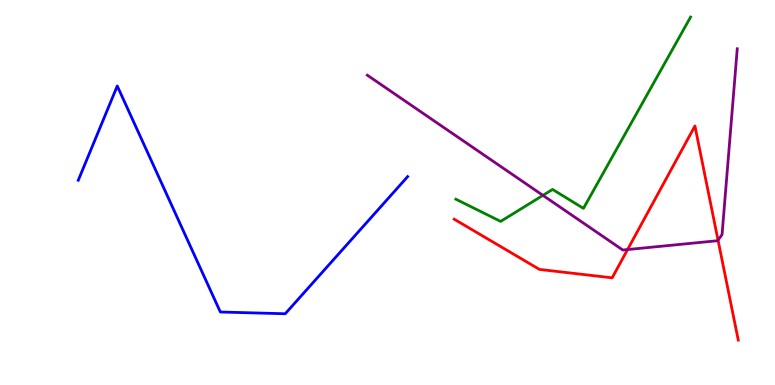[{'lines': ['blue', 'red'], 'intersections': []}, {'lines': ['green', 'red'], 'intersections': []}, {'lines': ['purple', 'red'], 'intersections': [{'x': 8.1, 'y': 3.52}, {'x': 9.26, 'y': 3.76}]}, {'lines': ['blue', 'green'], 'intersections': []}, {'lines': ['blue', 'purple'], 'intersections': []}, {'lines': ['green', 'purple'], 'intersections': [{'x': 7.01, 'y': 4.93}]}]